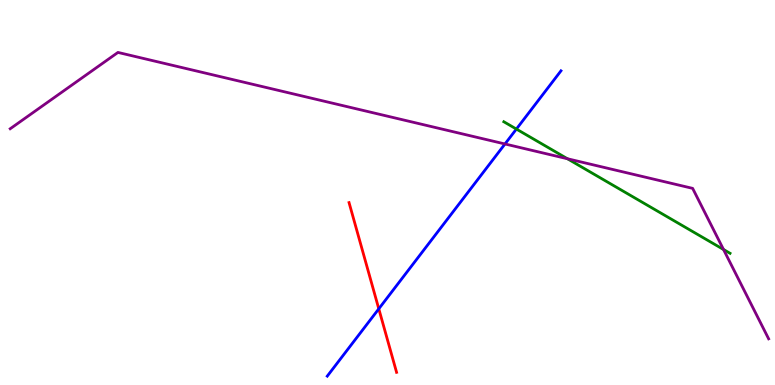[{'lines': ['blue', 'red'], 'intersections': [{'x': 4.89, 'y': 1.98}]}, {'lines': ['green', 'red'], 'intersections': []}, {'lines': ['purple', 'red'], 'intersections': []}, {'lines': ['blue', 'green'], 'intersections': [{'x': 6.66, 'y': 6.65}]}, {'lines': ['blue', 'purple'], 'intersections': [{'x': 6.52, 'y': 6.26}]}, {'lines': ['green', 'purple'], 'intersections': [{'x': 7.32, 'y': 5.88}, {'x': 9.34, 'y': 3.52}]}]